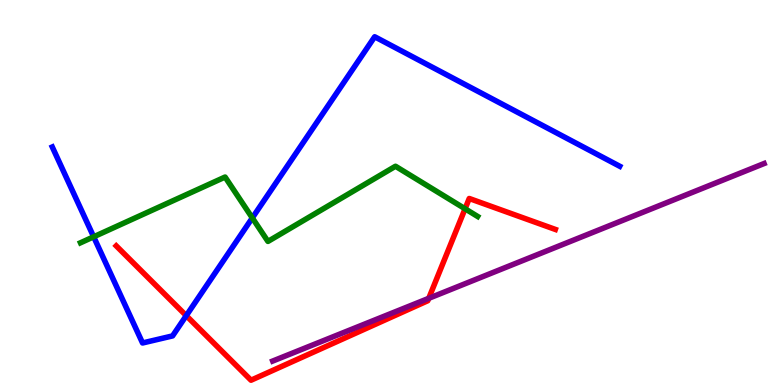[{'lines': ['blue', 'red'], 'intersections': [{'x': 2.4, 'y': 1.8}]}, {'lines': ['green', 'red'], 'intersections': [{'x': 6.0, 'y': 4.58}]}, {'lines': ['purple', 'red'], 'intersections': [{'x': 5.53, 'y': 2.25}]}, {'lines': ['blue', 'green'], 'intersections': [{'x': 1.21, 'y': 3.85}, {'x': 3.26, 'y': 4.34}]}, {'lines': ['blue', 'purple'], 'intersections': []}, {'lines': ['green', 'purple'], 'intersections': []}]